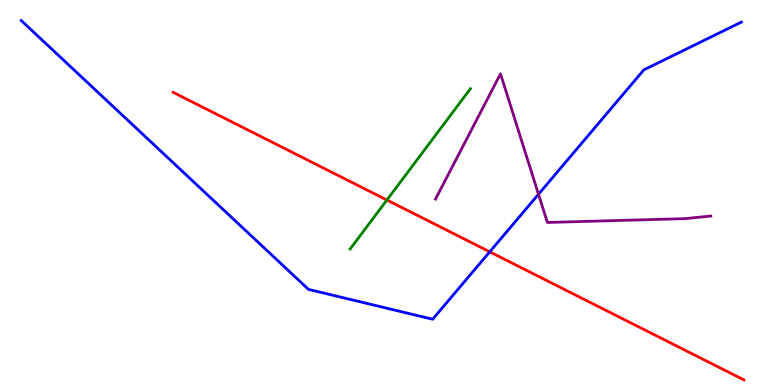[{'lines': ['blue', 'red'], 'intersections': [{'x': 6.32, 'y': 3.46}]}, {'lines': ['green', 'red'], 'intersections': [{'x': 4.99, 'y': 4.8}]}, {'lines': ['purple', 'red'], 'intersections': []}, {'lines': ['blue', 'green'], 'intersections': []}, {'lines': ['blue', 'purple'], 'intersections': [{'x': 6.95, 'y': 4.95}]}, {'lines': ['green', 'purple'], 'intersections': []}]